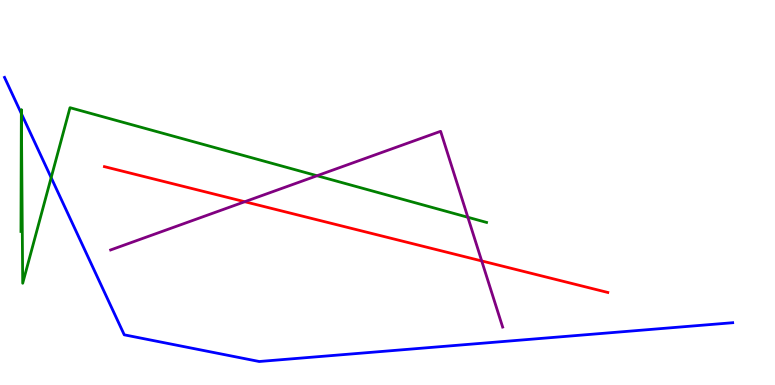[{'lines': ['blue', 'red'], 'intersections': []}, {'lines': ['green', 'red'], 'intersections': []}, {'lines': ['purple', 'red'], 'intersections': [{'x': 3.16, 'y': 4.76}, {'x': 6.22, 'y': 3.22}]}, {'lines': ['blue', 'green'], 'intersections': [{'x': 0.275, 'y': 7.05}, {'x': 0.276, 'y': 7.05}, {'x': 0.66, 'y': 5.39}]}, {'lines': ['blue', 'purple'], 'intersections': []}, {'lines': ['green', 'purple'], 'intersections': [{'x': 4.09, 'y': 5.44}, {'x': 6.04, 'y': 4.36}]}]